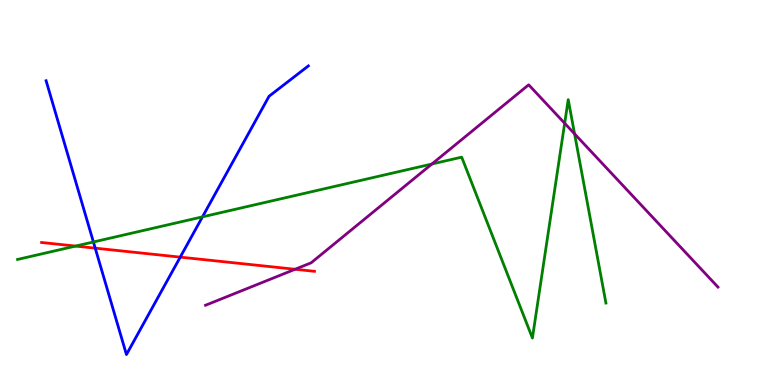[{'lines': ['blue', 'red'], 'intersections': [{'x': 1.23, 'y': 3.55}, {'x': 2.33, 'y': 3.32}]}, {'lines': ['green', 'red'], 'intersections': [{'x': 0.976, 'y': 3.61}]}, {'lines': ['purple', 'red'], 'intersections': [{'x': 3.81, 'y': 3.01}]}, {'lines': ['blue', 'green'], 'intersections': [{'x': 1.21, 'y': 3.71}, {'x': 2.61, 'y': 4.37}]}, {'lines': ['blue', 'purple'], 'intersections': []}, {'lines': ['green', 'purple'], 'intersections': [{'x': 5.57, 'y': 5.74}, {'x': 7.29, 'y': 6.8}, {'x': 7.41, 'y': 6.52}]}]